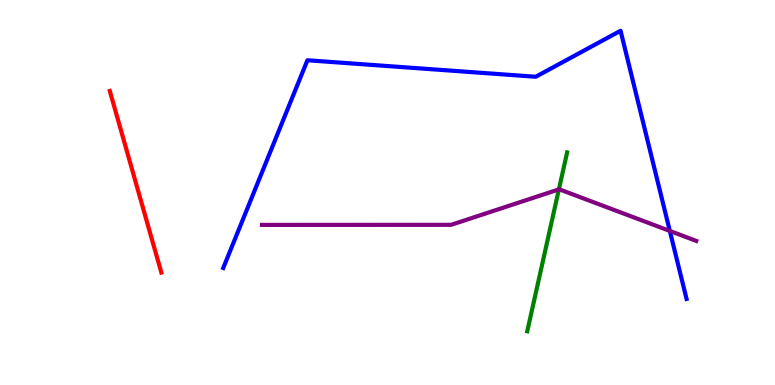[{'lines': ['blue', 'red'], 'intersections': []}, {'lines': ['green', 'red'], 'intersections': []}, {'lines': ['purple', 'red'], 'intersections': []}, {'lines': ['blue', 'green'], 'intersections': []}, {'lines': ['blue', 'purple'], 'intersections': [{'x': 8.64, 'y': 4.0}]}, {'lines': ['green', 'purple'], 'intersections': [{'x': 7.21, 'y': 5.08}]}]